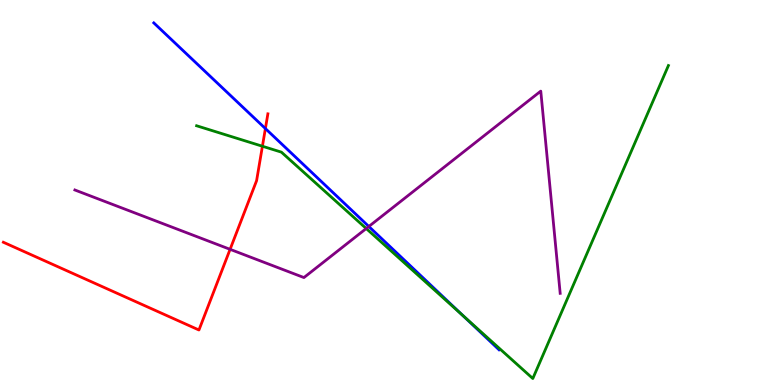[{'lines': ['blue', 'red'], 'intersections': [{'x': 3.42, 'y': 6.66}]}, {'lines': ['green', 'red'], 'intersections': [{'x': 3.39, 'y': 6.2}]}, {'lines': ['purple', 'red'], 'intersections': [{'x': 2.97, 'y': 3.52}]}, {'lines': ['blue', 'green'], 'intersections': [{'x': 5.97, 'y': 1.8}]}, {'lines': ['blue', 'purple'], 'intersections': [{'x': 4.76, 'y': 4.12}]}, {'lines': ['green', 'purple'], 'intersections': [{'x': 4.73, 'y': 4.06}]}]